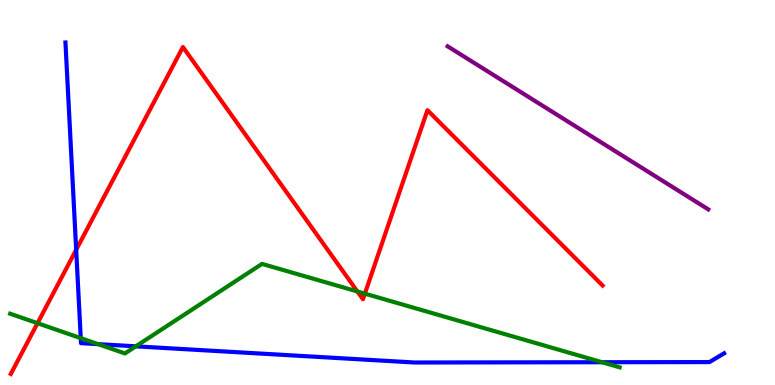[{'lines': ['blue', 'red'], 'intersections': [{'x': 0.983, 'y': 3.51}]}, {'lines': ['green', 'red'], 'intersections': [{'x': 0.484, 'y': 1.61}, {'x': 4.61, 'y': 2.43}, {'x': 4.71, 'y': 2.37}]}, {'lines': ['purple', 'red'], 'intersections': []}, {'lines': ['blue', 'green'], 'intersections': [{'x': 1.04, 'y': 1.22}, {'x': 1.27, 'y': 1.06}, {'x': 1.75, 'y': 1.0}, {'x': 7.77, 'y': 0.591}]}, {'lines': ['blue', 'purple'], 'intersections': []}, {'lines': ['green', 'purple'], 'intersections': []}]